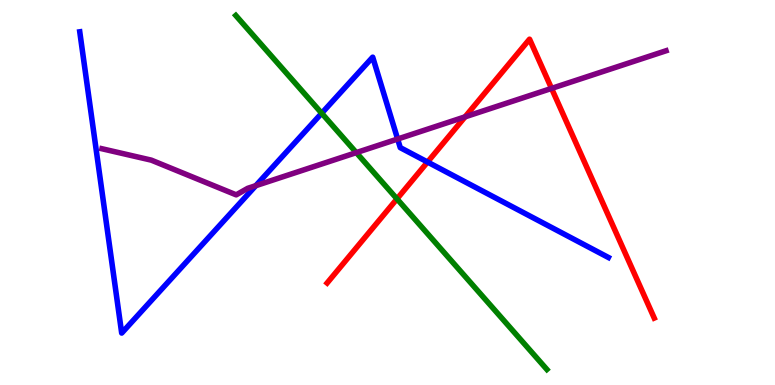[{'lines': ['blue', 'red'], 'intersections': [{'x': 5.52, 'y': 5.79}]}, {'lines': ['green', 'red'], 'intersections': [{'x': 5.12, 'y': 4.83}]}, {'lines': ['purple', 'red'], 'intersections': [{'x': 6.0, 'y': 6.96}, {'x': 7.12, 'y': 7.7}]}, {'lines': ['blue', 'green'], 'intersections': [{'x': 4.15, 'y': 7.06}]}, {'lines': ['blue', 'purple'], 'intersections': [{'x': 3.3, 'y': 5.18}, {'x': 5.13, 'y': 6.39}]}, {'lines': ['green', 'purple'], 'intersections': [{'x': 4.6, 'y': 6.04}]}]